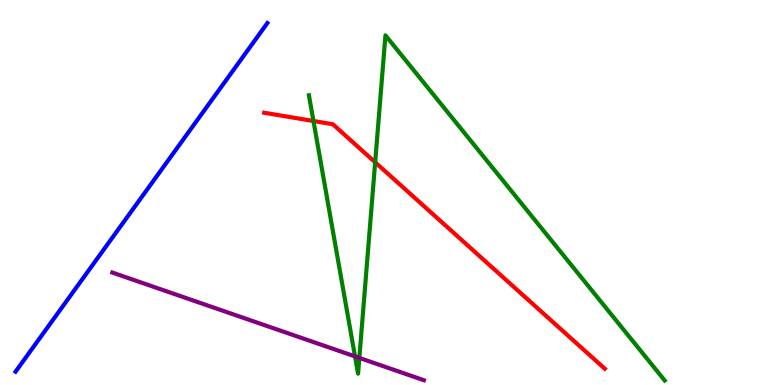[{'lines': ['blue', 'red'], 'intersections': []}, {'lines': ['green', 'red'], 'intersections': [{'x': 4.04, 'y': 6.86}, {'x': 4.84, 'y': 5.78}]}, {'lines': ['purple', 'red'], 'intersections': []}, {'lines': ['blue', 'green'], 'intersections': []}, {'lines': ['blue', 'purple'], 'intersections': []}, {'lines': ['green', 'purple'], 'intersections': [{'x': 4.58, 'y': 0.742}, {'x': 4.64, 'y': 0.704}]}]